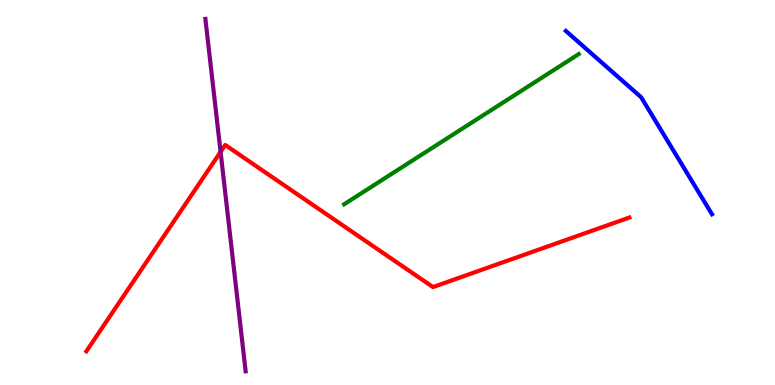[{'lines': ['blue', 'red'], 'intersections': []}, {'lines': ['green', 'red'], 'intersections': []}, {'lines': ['purple', 'red'], 'intersections': [{'x': 2.85, 'y': 6.05}]}, {'lines': ['blue', 'green'], 'intersections': []}, {'lines': ['blue', 'purple'], 'intersections': []}, {'lines': ['green', 'purple'], 'intersections': []}]